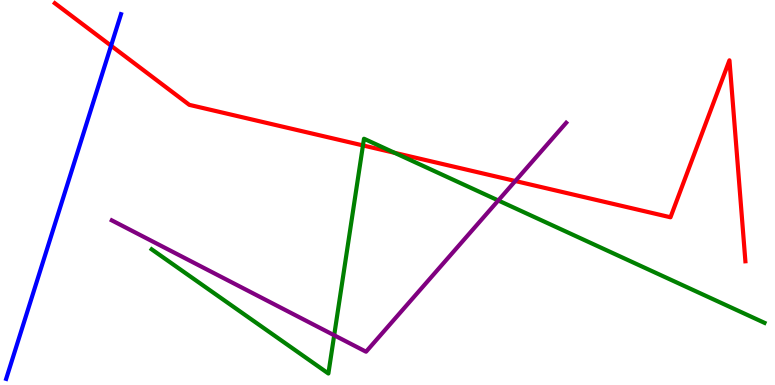[{'lines': ['blue', 'red'], 'intersections': [{'x': 1.43, 'y': 8.81}]}, {'lines': ['green', 'red'], 'intersections': [{'x': 4.68, 'y': 6.22}, {'x': 5.09, 'y': 6.03}]}, {'lines': ['purple', 'red'], 'intersections': [{'x': 6.65, 'y': 5.3}]}, {'lines': ['blue', 'green'], 'intersections': []}, {'lines': ['blue', 'purple'], 'intersections': []}, {'lines': ['green', 'purple'], 'intersections': [{'x': 4.31, 'y': 1.29}, {'x': 6.43, 'y': 4.79}]}]